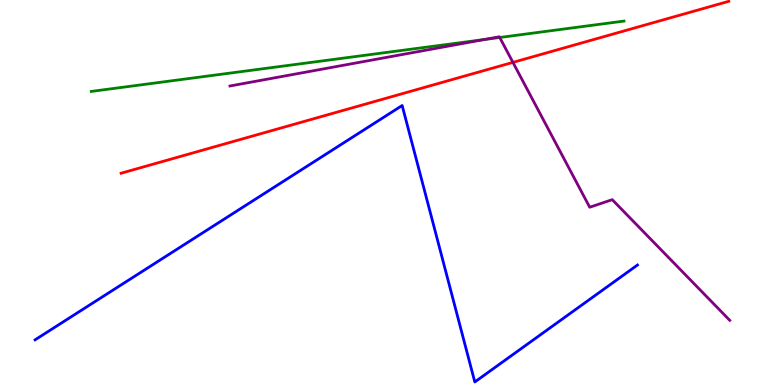[{'lines': ['blue', 'red'], 'intersections': []}, {'lines': ['green', 'red'], 'intersections': []}, {'lines': ['purple', 'red'], 'intersections': [{'x': 6.62, 'y': 8.38}]}, {'lines': ['blue', 'green'], 'intersections': []}, {'lines': ['blue', 'purple'], 'intersections': []}, {'lines': ['green', 'purple'], 'intersections': [{'x': 6.25, 'y': 8.97}, {'x': 6.45, 'y': 9.03}]}]